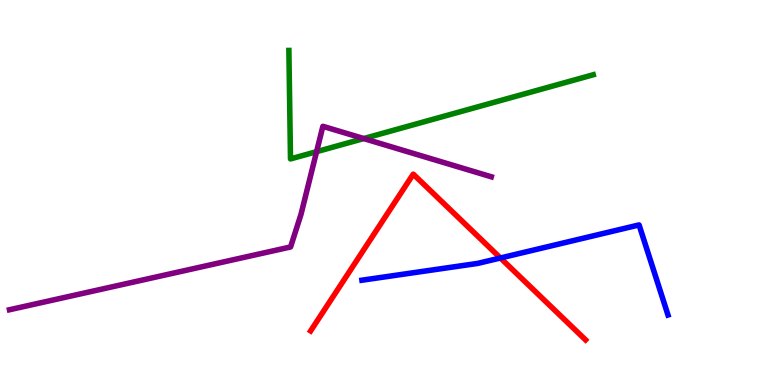[{'lines': ['blue', 'red'], 'intersections': [{'x': 6.46, 'y': 3.3}]}, {'lines': ['green', 'red'], 'intersections': []}, {'lines': ['purple', 'red'], 'intersections': []}, {'lines': ['blue', 'green'], 'intersections': []}, {'lines': ['blue', 'purple'], 'intersections': []}, {'lines': ['green', 'purple'], 'intersections': [{'x': 4.08, 'y': 6.06}, {'x': 4.69, 'y': 6.4}]}]